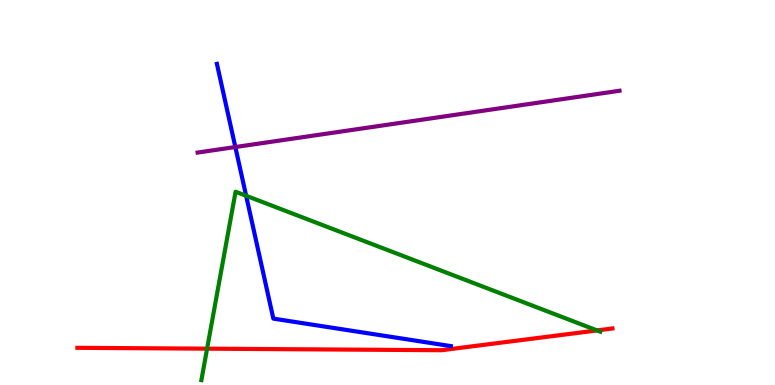[{'lines': ['blue', 'red'], 'intersections': []}, {'lines': ['green', 'red'], 'intersections': [{'x': 2.67, 'y': 0.944}, {'x': 7.7, 'y': 1.42}]}, {'lines': ['purple', 'red'], 'intersections': []}, {'lines': ['blue', 'green'], 'intersections': [{'x': 3.18, 'y': 4.92}]}, {'lines': ['blue', 'purple'], 'intersections': [{'x': 3.04, 'y': 6.18}]}, {'lines': ['green', 'purple'], 'intersections': []}]